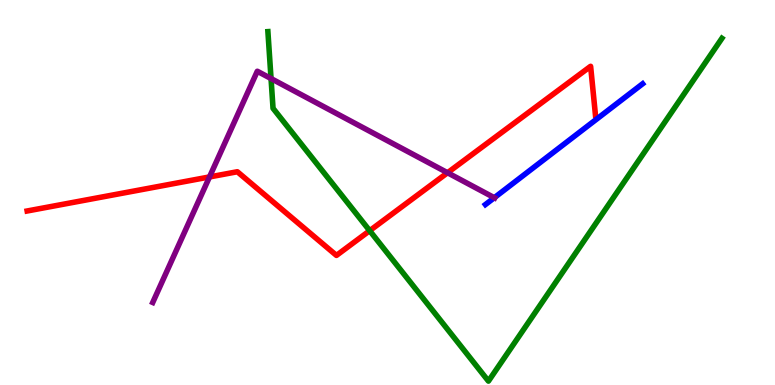[{'lines': ['blue', 'red'], 'intersections': []}, {'lines': ['green', 'red'], 'intersections': [{'x': 4.77, 'y': 4.01}]}, {'lines': ['purple', 'red'], 'intersections': [{'x': 2.7, 'y': 5.4}, {'x': 5.77, 'y': 5.51}]}, {'lines': ['blue', 'green'], 'intersections': []}, {'lines': ['blue', 'purple'], 'intersections': [{'x': 6.38, 'y': 4.86}]}, {'lines': ['green', 'purple'], 'intersections': [{'x': 3.5, 'y': 7.96}]}]